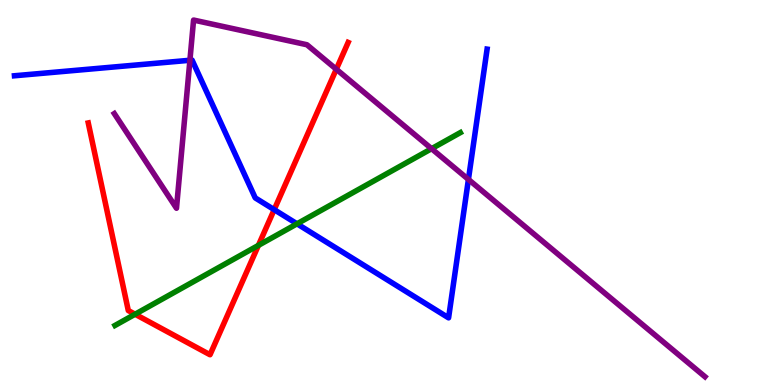[{'lines': ['blue', 'red'], 'intersections': [{'x': 3.54, 'y': 4.55}]}, {'lines': ['green', 'red'], 'intersections': [{'x': 1.74, 'y': 1.84}, {'x': 3.33, 'y': 3.63}]}, {'lines': ['purple', 'red'], 'intersections': [{'x': 4.34, 'y': 8.2}]}, {'lines': ['blue', 'green'], 'intersections': [{'x': 3.83, 'y': 4.19}]}, {'lines': ['blue', 'purple'], 'intersections': [{'x': 2.45, 'y': 8.43}, {'x': 6.04, 'y': 5.34}]}, {'lines': ['green', 'purple'], 'intersections': [{'x': 5.57, 'y': 6.14}]}]